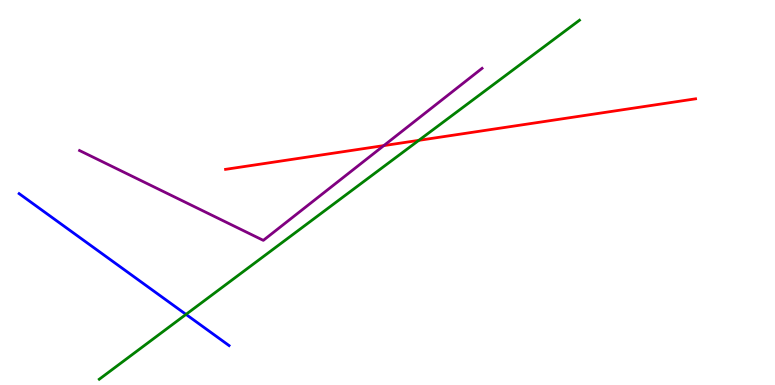[{'lines': ['blue', 'red'], 'intersections': []}, {'lines': ['green', 'red'], 'intersections': [{'x': 5.4, 'y': 6.35}]}, {'lines': ['purple', 'red'], 'intersections': [{'x': 4.95, 'y': 6.22}]}, {'lines': ['blue', 'green'], 'intersections': [{'x': 2.4, 'y': 1.83}]}, {'lines': ['blue', 'purple'], 'intersections': []}, {'lines': ['green', 'purple'], 'intersections': []}]